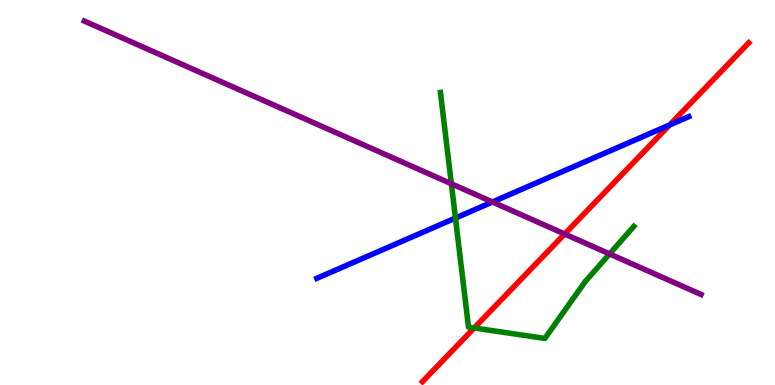[{'lines': ['blue', 'red'], 'intersections': [{'x': 8.64, 'y': 6.75}]}, {'lines': ['green', 'red'], 'intersections': [{'x': 6.12, 'y': 1.48}]}, {'lines': ['purple', 'red'], 'intersections': [{'x': 7.29, 'y': 3.92}]}, {'lines': ['blue', 'green'], 'intersections': [{'x': 5.88, 'y': 4.34}]}, {'lines': ['blue', 'purple'], 'intersections': [{'x': 6.35, 'y': 4.75}]}, {'lines': ['green', 'purple'], 'intersections': [{'x': 5.82, 'y': 5.23}, {'x': 7.87, 'y': 3.4}]}]